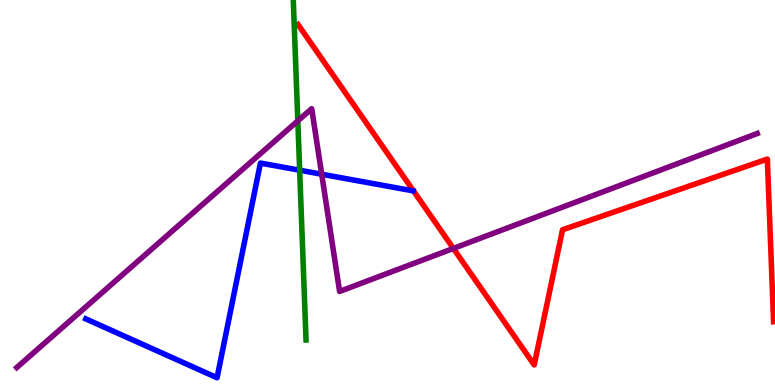[{'lines': ['blue', 'red'], 'intersections': []}, {'lines': ['green', 'red'], 'intersections': []}, {'lines': ['purple', 'red'], 'intersections': [{'x': 5.85, 'y': 3.55}]}, {'lines': ['blue', 'green'], 'intersections': [{'x': 3.87, 'y': 5.58}]}, {'lines': ['blue', 'purple'], 'intersections': [{'x': 4.15, 'y': 5.47}]}, {'lines': ['green', 'purple'], 'intersections': [{'x': 3.84, 'y': 6.86}]}]